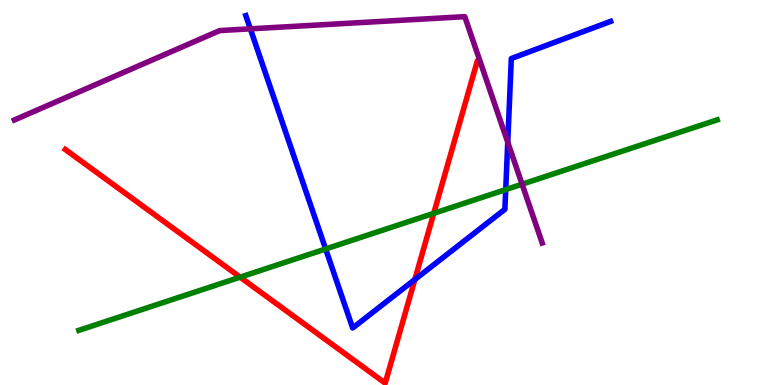[{'lines': ['blue', 'red'], 'intersections': [{'x': 5.35, 'y': 2.74}]}, {'lines': ['green', 'red'], 'intersections': [{'x': 3.1, 'y': 2.8}, {'x': 5.6, 'y': 4.46}]}, {'lines': ['purple', 'red'], 'intersections': []}, {'lines': ['blue', 'green'], 'intersections': [{'x': 4.2, 'y': 3.53}, {'x': 6.53, 'y': 5.08}]}, {'lines': ['blue', 'purple'], 'intersections': [{'x': 3.23, 'y': 9.25}, {'x': 6.55, 'y': 6.31}]}, {'lines': ['green', 'purple'], 'intersections': [{'x': 6.74, 'y': 5.22}]}]